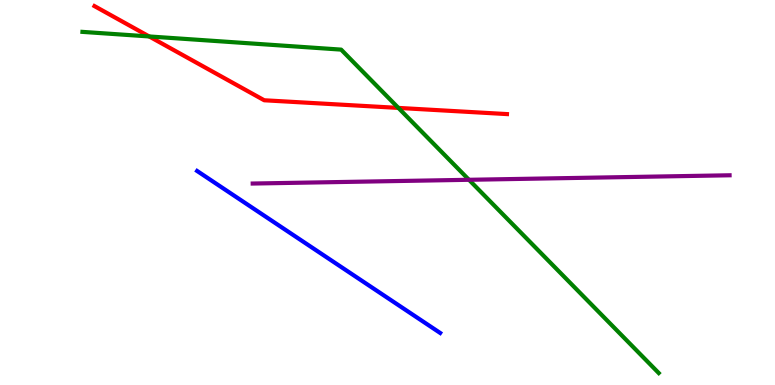[{'lines': ['blue', 'red'], 'intersections': []}, {'lines': ['green', 'red'], 'intersections': [{'x': 1.92, 'y': 9.05}, {'x': 5.14, 'y': 7.2}]}, {'lines': ['purple', 'red'], 'intersections': []}, {'lines': ['blue', 'green'], 'intersections': []}, {'lines': ['blue', 'purple'], 'intersections': []}, {'lines': ['green', 'purple'], 'intersections': [{'x': 6.05, 'y': 5.33}]}]